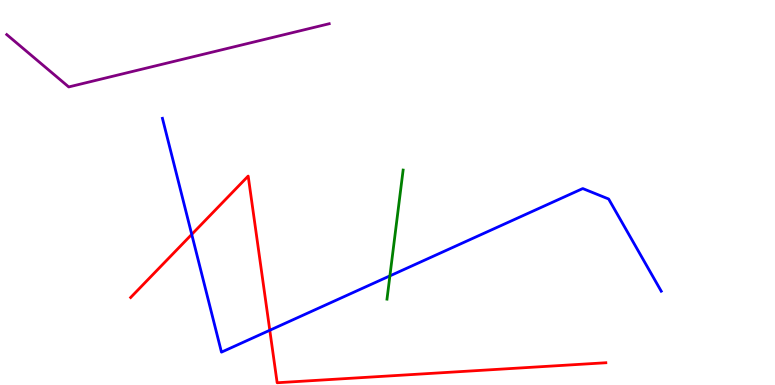[{'lines': ['blue', 'red'], 'intersections': [{'x': 2.47, 'y': 3.91}, {'x': 3.48, 'y': 1.42}]}, {'lines': ['green', 'red'], 'intersections': []}, {'lines': ['purple', 'red'], 'intersections': []}, {'lines': ['blue', 'green'], 'intersections': [{'x': 5.03, 'y': 2.83}]}, {'lines': ['blue', 'purple'], 'intersections': []}, {'lines': ['green', 'purple'], 'intersections': []}]